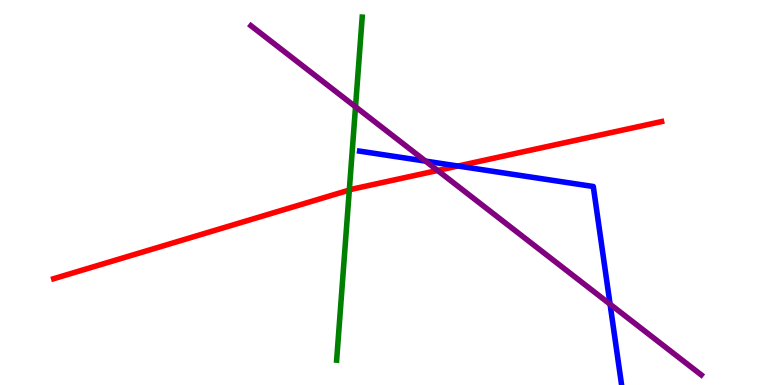[{'lines': ['blue', 'red'], 'intersections': [{'x': 5.91, 'y': 5.69}]}, {'lines': ['green', 'red'], 'intersections': [{'x': 4.51, 'y': 5.06}]}, {'lines': ['purple', 'red'], 'intersections': [{'x': 5.65, 'y': 5.57}]}, {'lines': ['blue', 'green'], 'intersections': []}, {'lines': ['blue', 'purple'], 'intersections': [{'x': 5.49, 'y': 5.82}, {'x': 7.87, 'y': 2.1}]}, {'lines': ['green', 'purple'], 'intersections': [{'x': 4.59, 'y': 7.23}]}]